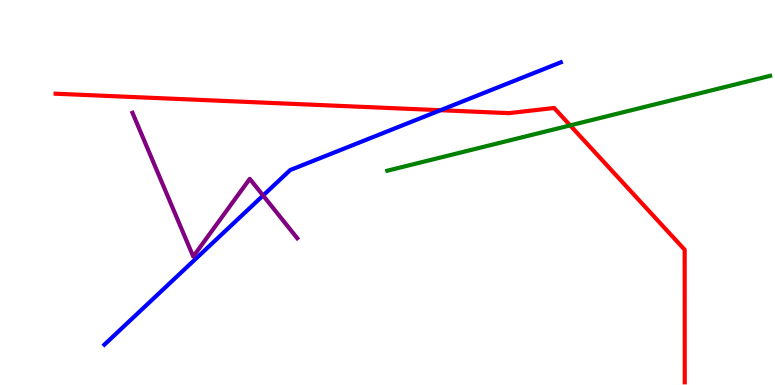[{'lines': ['blue', 'red'], 'intersections': [{'x': 5.68, 'y': 7.14}]}, {'lines': ['green', 'red'], 'intersections': [{'x': 7.36, 'y': 6.74}]}, {'lines': ['purple', 'red'], 'intersections': []}, {'lines': ['blue', 'green'], 'intersections': []}, {'lines': ['blue', 'purple'], 'intersections': [{'x': 3.39, 'y': 4.92}]}, {'lines': ['green', 'purple'], 'intersections': []}]